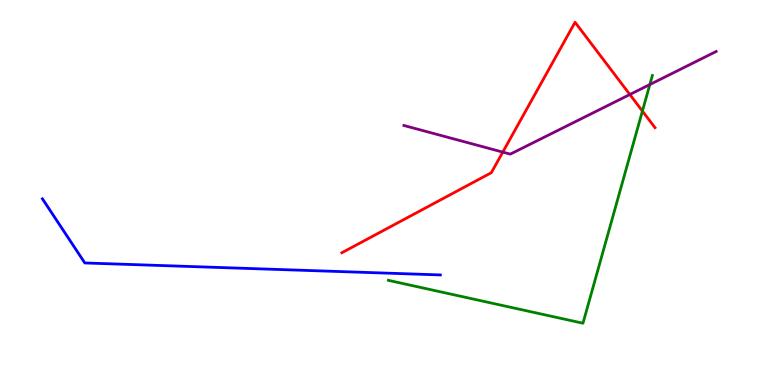[{'lines': ['blue', 'red'], 'intersections': []}, {'lines': ['green', 'red'], 'intersections': [{'x': 8.29, 'y': 7.11}]}, {'lines': ['purple', 'red'], 'intersections': [{'x': 6.49, 'y': 6.05}, {'x': 8.13, 'y': 7.55}]}, {'lines': ['blue', 'green'], 'intersections': []}, {'lines': ['blue', 'purple'], 'intersections': []}, {'lines': ['green', 'purple'], 'intersections': [{'x': 8.38, 'y': 7.8}]}]